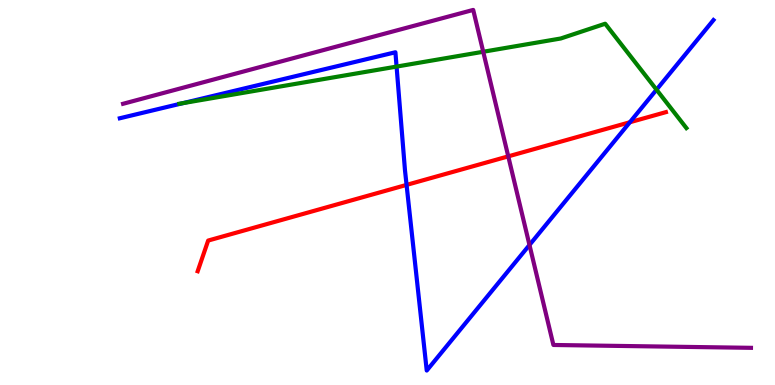[{'lines': ['blue', 'red'], 'intersections': [{'x': 5.25, 'y': 5.2}, {'x': 8.13, 'y': 6.82}]}, {'lines': ['green', 'red'], 'intersections': []}, {'lines': ['purple', 'red'], 'intersections': [{'x': 6.56, 'y': 5.94}]}, {'lines': ['blue', 'green'], 'intersections': [{'x': 2.36, 'y': 7.32}, {'x': 5.12, 'y': 8.27}, {'x': 8.47, 'y': 7.67}]}, {'lines': ['blue', 'purple'], 'intersections': [{'x': 6.83, 'y': 3.64}]}, {'lines': ['green', 'purple'], 'intersections': [{'x': 6.24, 'y': 8.66}]}]